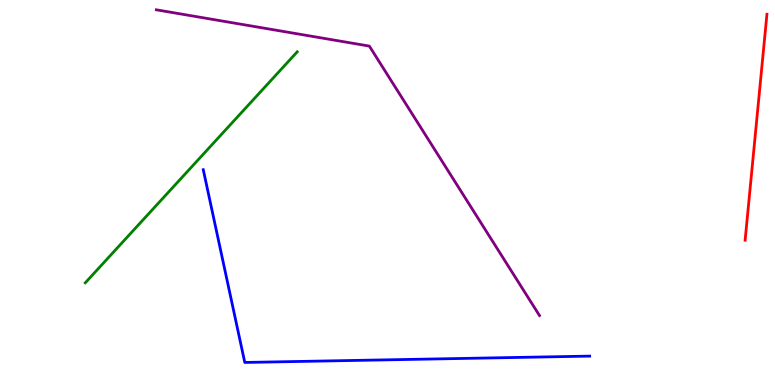[{'lines': ['blue', 'red'], 'intersections': []}, {'lines': ['green', 'red'], 'intersections': []}, {'lines': ['purple', 'red'], 'intersections': []}, {'lines': ['blue', 'green'], 'intersections': []}, {'lines': ['blue', 'purple'], 'intersections': []}, {'lines': ['green', 'purple'], 'intersections': []}]